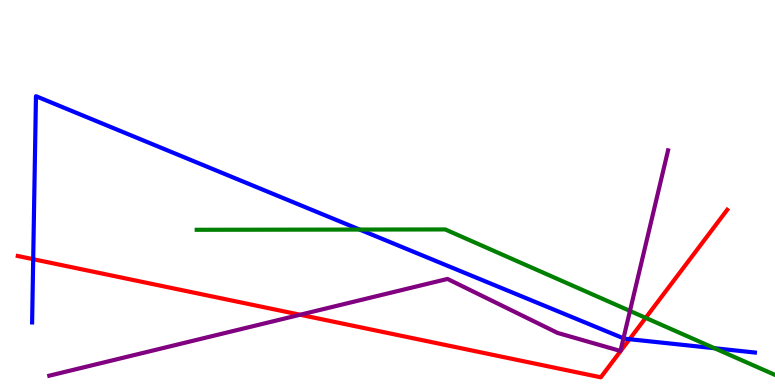[{'lines': ['blue', 'red'], 'intersections': [{'x': 0.428, 'y': 3.27}, {'x': 8.12, 'y': 1.19}]}, {'lines': ['green', 'red'], 'intersections': [{'x': 8.33, 'y': 1.74}]}, {'lines': ['purple', 'red'], 'intersections': [{'x': 3.87, 'y': 1.82}]}, {'lines': ['blue', 'green'], 'intersections': [{'x': 4.64, 'y': 4.04}, {'x': 9.22, 'y': 0.955}]}, {'lines': ['blue', 'purple'], 'intersections': [{'x': 8.04, 'y': 1.21}]}, {'lines': ['green', 'purple'], 'intersections': [{'x': 8.13, 'y': 1.92}]}]